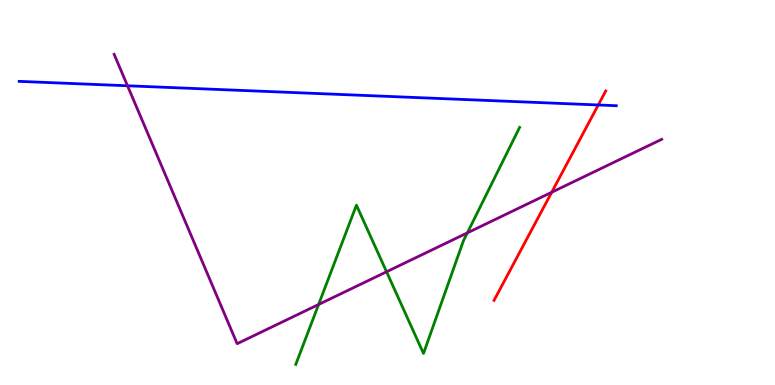[{'lines': ['blue', 'red'], 'intersections': [{'x': 7.72, 'y': 7.27}]}, {'lines': ['green', 'red'], 'intersections': []}, {'lines': ['purple', 'red'], 'intersections': [{'x': 7.12, 'y': 5.01}]}, {'lines': ['blue', 'green'], 'intersections': []}, {'lines': ['blue', 'purple'], 'intersections': [{'x': 1.65, 'y': 7.77}]}, {'lines': ['green', 'purple'], 'intersections': [{'x': 4.11, 'y': 2.09}, {'x': 4.99, 'y': 2.94}, {'x': 6.03, 'y': 3.95}]}]